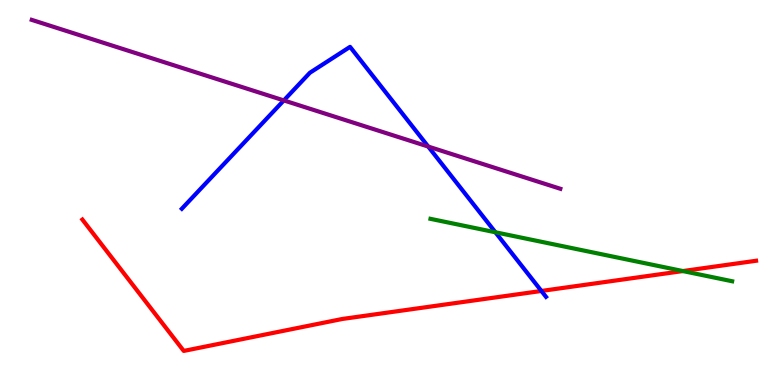[{'lines': ['blue', 'red'], 'intersections': [{'x': 6.99, 'y': 2.44}]}, {'lines': ['green', 'red'], 'intersections': [{'x': 8.81, 'y': 2.96}]}, {'lines': ['purple', 'red'], 'intersections': []}, {'lines': ['blue', 'green'], 'intersections': [{'x': 6.39, 'y': 3.97}]}, {'lines': ['blue', 'purple'], 'intersections': [{'x': 3.66, 'y': 7.39}, {'x': 5.53, 'y': 6.19}]}, {'lines': ['green', 'purple'], 'intersections': []}]